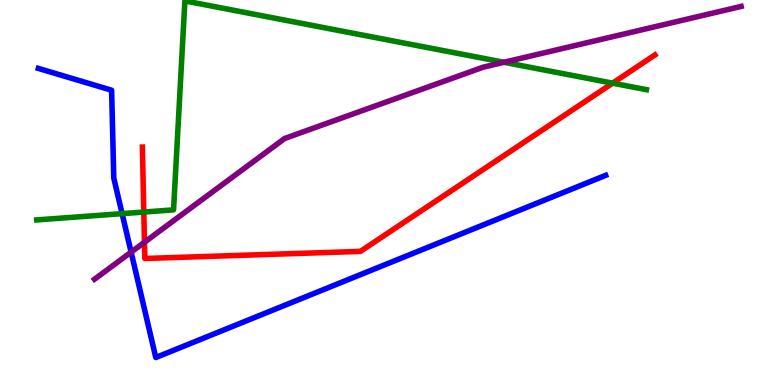[{'lines': ['blue', 'red'], 'intersections': []}, {'lines': ['green', 'red'], 'intersections': [{'x': 1.86, 'y': 4.49}, {'x': 7.9, 'y': 7.84}]}, {'lines': ['purple', 'red'], 'intersections': [{'x': 1.86, 'y': 3.71}]}, {'lines': ['blue', 'green'], 'intersections': [{'x': 1.58, 'y': 4.45}]}, {'lines': ['blue', 'purple'], 'intersections': [{'x': 1.69, 'y': 3.45}]}, {'lines': ['green', 'purple'], 'intersections': [{'x': 6.5, 'y': 8.38}]}]